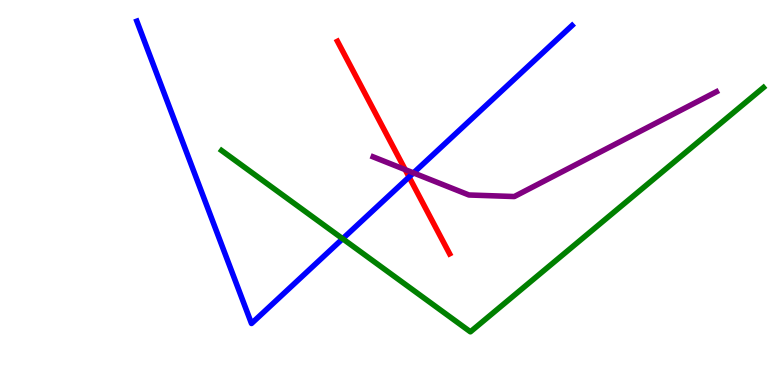[{'lines': ['blue', 'red'], 'intersections': [{'x': 5.28, 'y': 5.4}]}, {'lines': ['green', 'red'], 'intersections': []}, {'lines': ['purple', 'red'], 'intersections': [{'x': 5.23, 'y': 5.59}]}, {'lines': ['blue', 'green'], 'intersections': [{'x': 4.42, 'y': 3.8}]}, {'lines': ['blue', 'purple'], 'intersections': [{'x': 5.34, 'y': 5.51}]}, {'lines': ['green', 'purple'], 'intersections': []}]